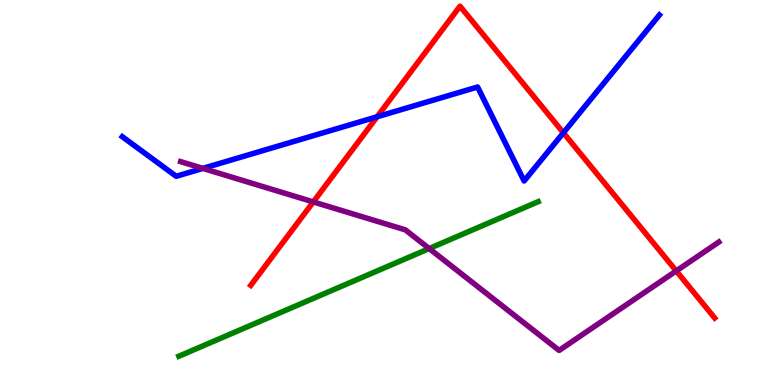[{'lines': ['blue', 'red'], 'intersections': [{'x': 4.87, 'y': 6.97}, {'x': 7.27, 'y': 6.55}]}, {'lines': ['green', 'red'], 'intersections': []}, {'lines': ['purple', 'red'], 'intersections': [{'x': 4.04, 'y': 4.76}, {'x': 8.73, 'y': 2.96}]}, {'lines': ['blue', 'green'], 'intersections': []}, {'lines': ['blue', 'purple'], 'intersections': [{'x': 2.62, 'y': 5.63}]}, {'lines': ['green', 'purple'], 'intersections': [{'x': 5.54, 'y': 3.54}]}]